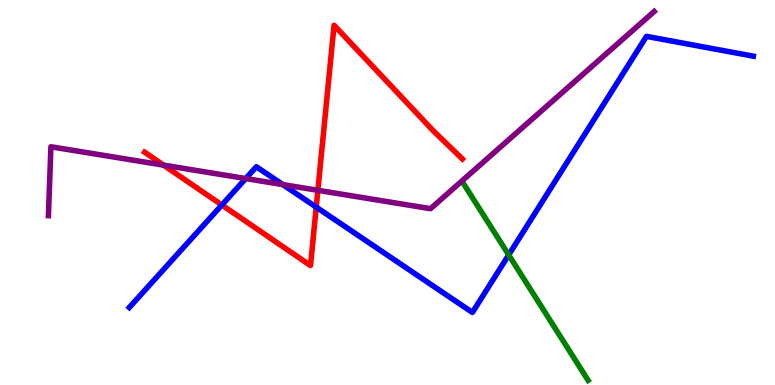[{'lines': ['blue', 'red'], 'intersections': [{'x': 2.86, 'y': 4.68}, {'x': 4.08, 'y': 4.62}]}, {'lines': ['green', 'red'], 'intersections': []}, {'lines': ['purple', 'red'], 'intersections': [{'x': 2.11, 'y': 5.71}, {'x': 4.1, 'y': 5.06}]}, {'lines': ['blue', 'green'], 'intersections': [{'x': 6.56, 'y': 3.38}]}, {'lines': ['blue', 'purple'], 'intersections': [{'x': 3.17, 'y': 5.36}, {'x': 3.65, 'y': 5.21}]}, {'lines': ['green', 'purple'], 'intersections': []}]